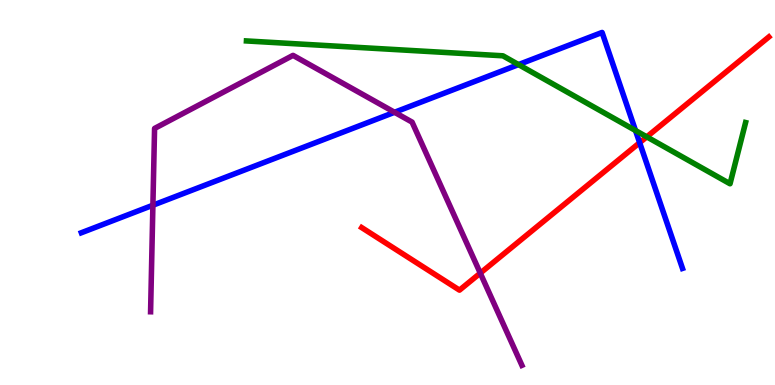[{'lines': ['blue', 'red'], 'intersections': [{'x': 8.25, 'y': 6.29}]}, {'lines': ['green', 'red'], 'intersections': [{'x': 8.35, 'y': 6.45}]}, {'lines': ['purple', 'red'], 'intersections': [{'x': 6.2, 'y': 2.91}]}, {'lines': ['blue', 'green'], 'intersections': [{'x': 6.69, 'y': 8.32}, {'x': 8.2, 'y': 6.61}]}, {'lines': ['blue', 'purple'], 'intersections': [{'x': 1.97, 'y': 4.67}, {'x': 5.09, 'y': 7.08}]}, {'lines': ['green', 'purple'], 'intersections': []}]